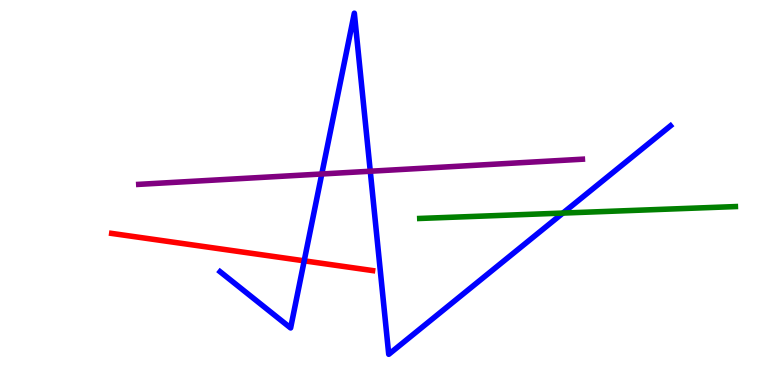[{'lines': ['blue', 'red'], 'intersections': [{'x': 3.93, 'y': 3.23}]}, {'lines': ['green', 'red'], 'intersections': []}, {'lines': ['purple', 'red'], 'intersections': []}, {'lines': ['blue', 'green'], 'intersections': [{'x': 7.26, 'y': 4.47}]}, {'lines': ['blue', 'purple'], 'intersections': [{'x': 4.15, 'y': 5.48}, {'x': 4.78, 'y': 5.55}]}, {'lines': ['green', 'purple'], 'intersections': []}]